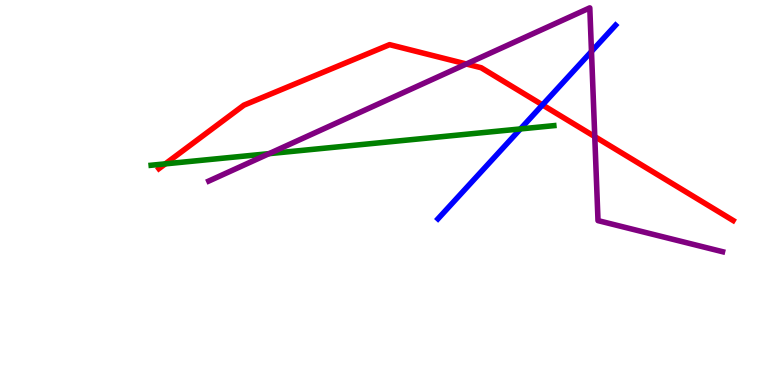[{'lines': ['blue', 'red'], 'intersections': [{'x': 7.0, 'y': 7.28}]}, {'lines': ['green', 'red'], 'intersections': [{'x': 2.13, 'y': 5.74}]}, {'lines': ['purple', 'red'], 'intersections': [{'x': 6.02, 'y': 8.34}, {'x': 7.67, 'y': 6.45}]}, {'lines': ['blue', 'green'], 'intersections': [{'x': 6.72, 'y': 6.65}]}, {'lines': ['blue', 'purple'], 'intersections': [{'x': 7.63, 'y': 8.66}]}, {'lines': ['green', 'purple'], 'intersections': [{'x': 3.47, 'y': 6.01}]}]